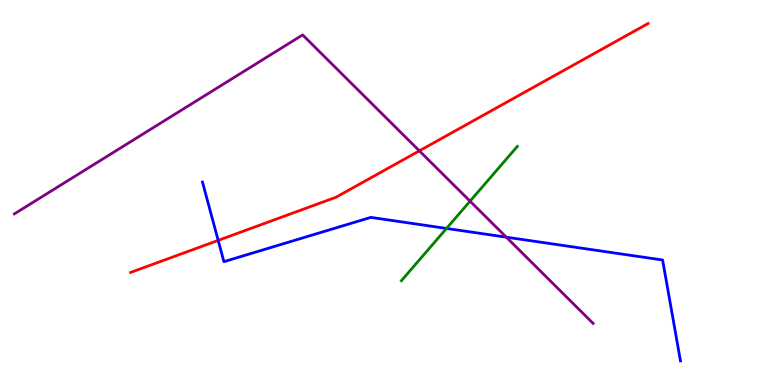[{'lines': ['blue', 'red'], 'intersections': [{'x': 2.82, 'y': 3.76}]}, {'lines': ['green', 'red'], 'intersections': []}, {'lines': ['purple', 'red'], 'intersections': [{'x': 5.41, 'y': 6.08}]}, {'lines': ['blue', 'green'], 'intersections': [{'x': 5.76, 'y': 4.07}]}, {'lines': ['blue', 'purple'], 'intersections': [{'x': 6.53, 'y': 3.84}]}, {'lines': ['green', 'purple'], 'intersections': [{'x': 6.07, 'y': 4.77}]}]